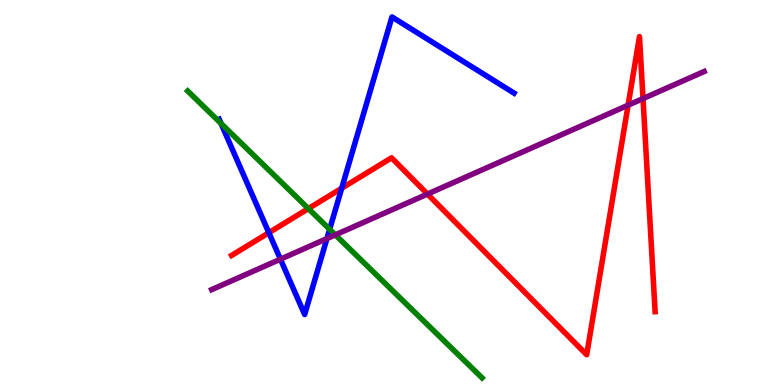[{'lines': ['blue', 'red'], 'intersections': [{'x': 3.47, 'y': 3.96}, {'x': 4.41, 'y': 5.11}]}, {'lines': ['green', 'red'], 'intersections': [{'x': 3.98, 'y': 4.58}]}, {'lines': ['purple', 'red'], 'intersections': [{'x': 5.52, 'y': 4.96}, {'x': 8.1, 'y': 7.27}, {'x': 8.3, 'y': 7.44}]}, {'lines': ['blue', 'green'], 'intersections': [{'x': 2.85, 'y': 6.79}, {'x': 4.25, 'y': 4.04}]}, {'lines': ['blue', 'purple'], 'intersections': [{'x': 3.62, 'y': 3.27}, {'x': 4.22, 'y': 3.8}]}, {'lines': ['green', 'purple'], 'intersections': [{'x': 4.33, 'y': 3.9}]}]